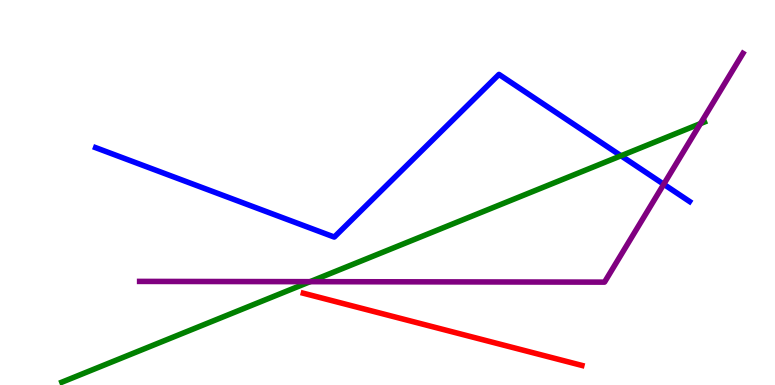[{'lines': ['blue', 'red'], 'intersections': []}, {'lines': ['green', 'red'], 'intersections': []}, {'lines': ['purple', 'red'], 'intersections': []}, {'lines': ['blue', 'green'], 'intersections': [{'x': 8.01, 'y': 5.95}]}, {'lines': ['blue', 'purple'], 'intersections': [{'x': 8.56, 'y': 5.21}]}, {'lines': ['green', 'purple'], 'intersections': [{'x': 4.0, 'y': 2.68}, {'x': 9.04, 'y': 6.79}]}]